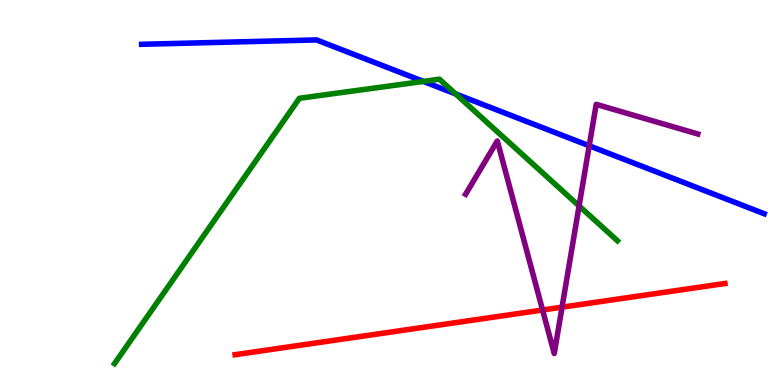[{'lines': ['blue', 'red'], 'intersections': []}, {'lines': ['green', 'red'], 'intersections': []}, {'lines': ['purple', 'red'], 'intersections': [{'x': 7.0, 'y': 1.95}, {'x': 7.25, 'y': 2.02}]}, {'lines': ['blue', 'green'], 'intersections': [{'x': 5.46, 'y': 7.89}, {'x': 5.88, 'y': 7.56}]}, {'lines': ['blue', 'purple'], 'intersections': [{'x': 7.6, 'y': 6.21}]}, {'lines': ['green', 'purple'], 'intersections': [{'x': 7.47, 'y': 4.65}]}]